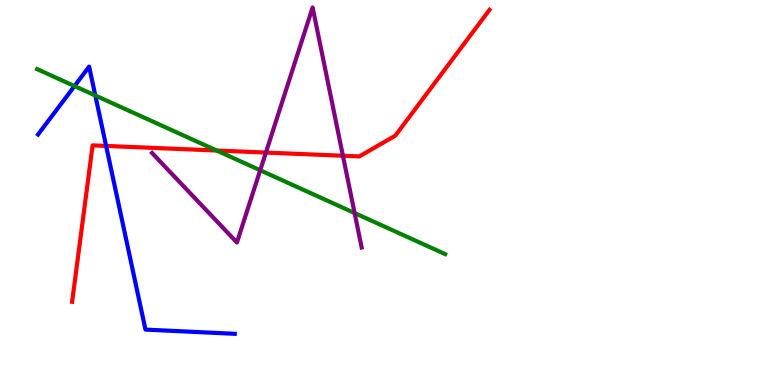[{'lines': ['blue', 'red'], 'intersections': [{'x': 1.37, 'y': 6.21}]}, {'lines': ['green', 'red'], 'intersections': [{'x': 2.8, 'y': 6.09}]}, {'lines': ['purple', 'red'], 'intersections': [{'x': 3.43, 'y': 6.04}, {'x': 4.42, 'y': 5.95}]}, {'lines': ['blue', 'green'], 'intersections': [{'x': 0.961, 'y': 7.76}, {'x': 1.23, 'y': 7.52}]}, {'lines': ['blue', 'purple'], 'intersections': []}, {'lines': ['green', 'purple'], 'intersections': [{'x': 3.36, 'y': 5.58}, {'x': 4.58, 'y': 4.47}]}]